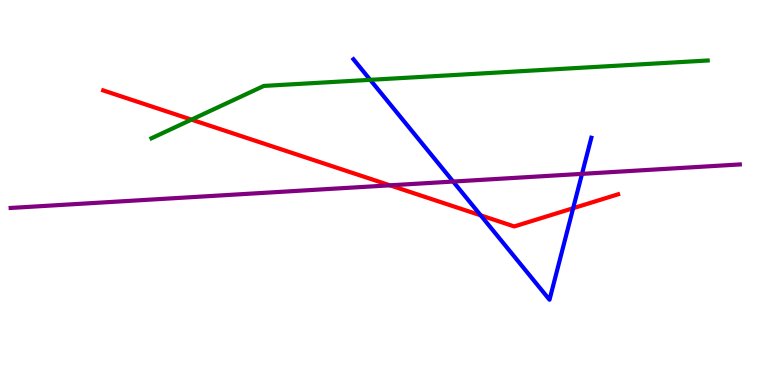[{'lines': ['blue', 'red'], 'intersections': [{'x': 6.2, 'y': 4.41}, {'x': 7.4, 'y': 4.59}]}, {'lines': ['green', 'red'], 'intersections': [{'x': 2.47, 'y': 6.89}]}, {'lines': ['purple', 'red'], 'intersections': [{'x': 5.03, 'y': 5.19}]}, {'lines': ['blue', 'green'], 'intersections': [{'x': 4.78, 'y': 7.93}]}, {'lines': ['blue', 'purple'], 'intersections': [{'x': 5.85, 'y': 5.28}, {'x': 7.51, 'y': 5.48}]}, {'lines': ['green', 'purple'], 'intersections': []}]